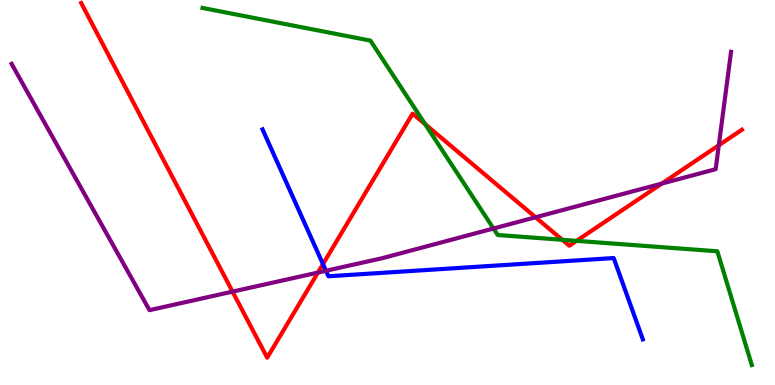[{'lines': ['blue', 'red'], 'intersections': [{'x': 4.17, 'y': 3.14}]}, {'lines': ['green', 'red'], 'intersections': [{'x': 5.49, 'y': 6.77}, {'x': 7.26, 'y': 3.77}, {'x': 7.44, 'y': 3.74}]}, {'lines': ['purple', 'red'], 'intersections': [{'x': 3.0, 'y': 2.43}, {'x': 4.1, 'y': 2.92}, {'x': 6.91, 'y': 4.36}, {'x': 8.54, 'y': 5.23}, {'x': 9.27, 'y': 6.23}]}, {'lines': ['blue', 'green'], 'intersections': []}, {'lines': ['blue', 'purple'], 'intersections': [{'x': 4.21, 'y': 2.97}]}, {'lines': ['green', 'purple'], 'intersections': [{'x': 6.37, 'y': 4.06}]}]